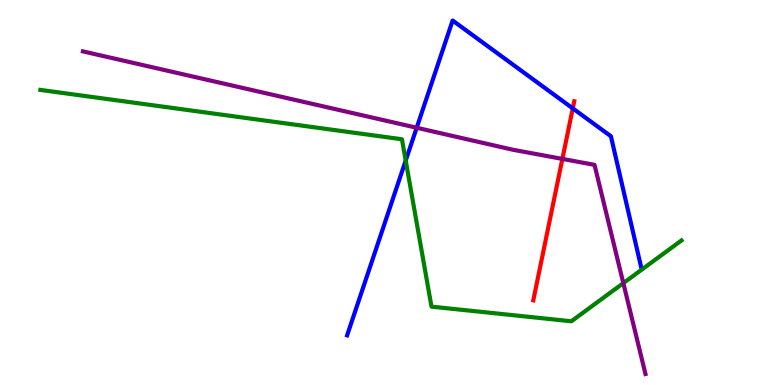[{'lines': ['blue', 'red'], 'intersections': [{'x': 7.39, 'y': 7.18}]}, {'lines': ['green', 'red'], 'intersections': []}, {'lines': ['purple', 'red'], 'intersections': [{'x': 7.26, 'y': 5.87}]}, {'lines': ['blue', 'green'], 'intersections': [{'x': 5.23, 'y': 5.83}]}, {'lines': ['blue', 'purple'], 'intersections': [{'x': 5.38, 'y': 6.68}]}, {'lines': ['green', 'purple'], 'intersections': [{'x': 8.04, 'y': 2.65}]}]